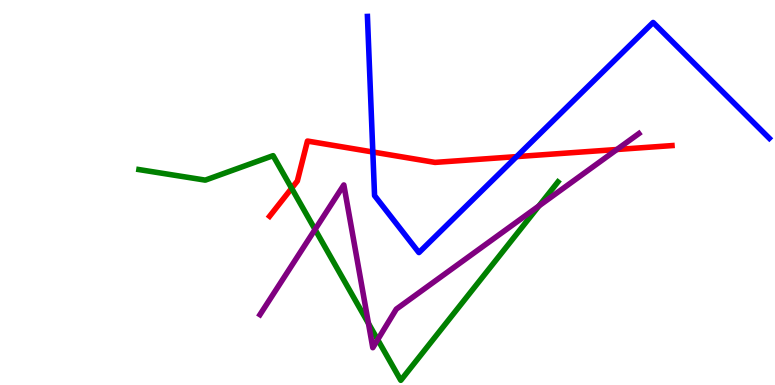[{'lines': ['blue', 'red'], 'intersections': [{'x': 4.81, 'y': 6.05}, {'x': 6.67, 'y': 5.93}]}, {'lines': ['green', 'red'], 'intersections': [{'x': 3.76, 'y': 5.11}]}, {'lines': ['purple', 'red'], 'intersections': [{'x': 7.96, 'y': 6.12}]}, {'lines': ['blue', 'green'], 'intersections': []}, {'lines': ['blue', 'purple'], 'intersections': []}, {'lines': ['green', 'purple'], 'intersections': [{'x': 4.07, 'y': 4.04}, {'x': 4.75, 'y': 1.6}, {'x': 4.87, 'y': 1.18}, {'x': 6.95, 'y': 4.65}]}]